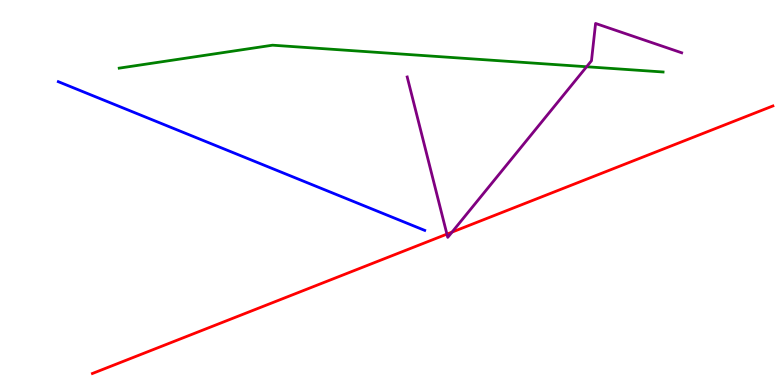[{'lines': ['blue', 'red'], 'intersections': []}, {'lines': ['green', 'red'], 'intersections': []}, {'lines': ['purple', 'red'], 'intersections': [{'x': 5.77, 'y': 3.92}, {'x': 5.83, 'y': 3.97}]}, {'lines': ['blue', 'green'], 'intersections': []}, {'lines': ['blue', 'purple'], 'intersections': []}, {'lines': ['green', 'purple'], 'intersections': [{'x': 7.57, 'y': 8.27}]}]